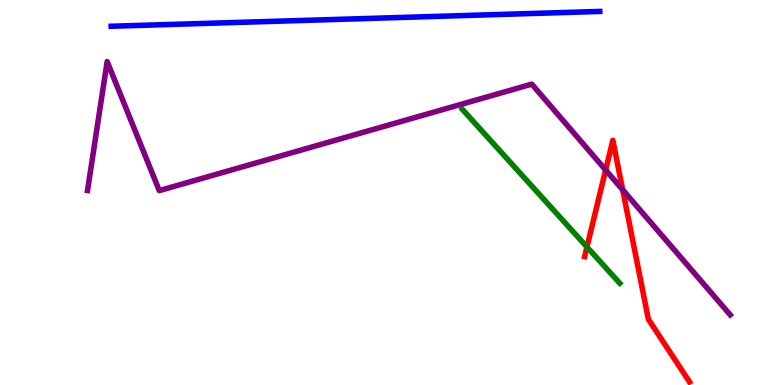[{'lines': ['blue', 'red'], 'intersections': []}, {'lines': ['green', 'red'], 'intersections': [{'x': 7.57, 'y': 3.58}]}, {'lines': ['purple', 'red'], 'intersections': [{'x': 7.81, 'y': 5.58}, {'x': 8.03, 'y': 5.07}]}, {'lines': ['blue', 'green'], 'intersections': []}, {'lines': ['blue', 'purple'], 'intersections': []}, {'lines': ['green', 'purple'], 'intersections': []}]